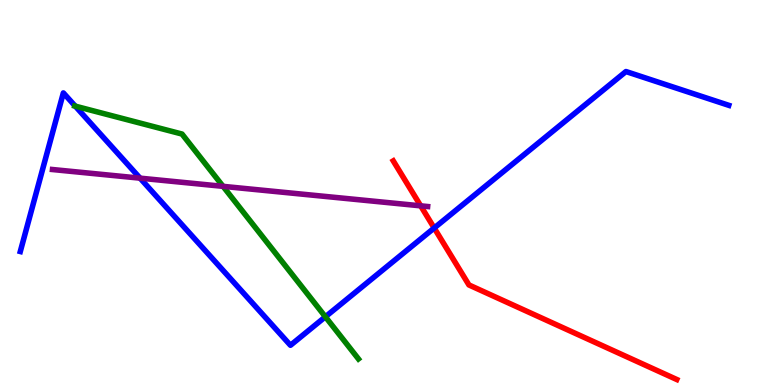[{'lines': ['blue', 'red'], 'intersections': [{'x': 5.6, 'y': 4.08}]}, {'lines': ['green', 'red'], 'intersections': []}, {'lines': ['purple', 'red'], 'intersections': [{'x': 5.43, 'y': 4.65}]}, {'lines': ['blue', 'green'], 'intersections': [{'x': 0.971, 'y': 7.24}, {'x': 4.2, 'y': 1.77}]}, {'lines': ['blue', 'purple'], 'intersections': [{'x': 1.81, 'y': 5.37}]}, {'lines': ['green', 'purple'], 'intersections': [{'x': 2.88, 'y': 5.16}]}]